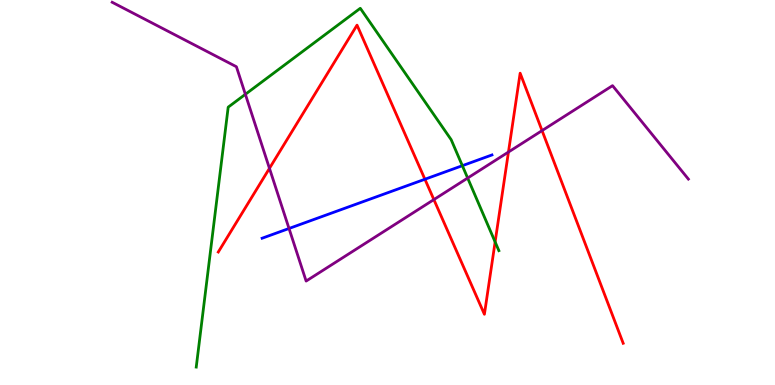[{'lines': ['blue', 'red'], 'intersections': [{'x': 5.48, 'y': 5.34}]}, {'lines': ['green', 'red'], 'intersections': [{'x': 6.39, 'y': 3.72}]}, {'lines': ['purple', 'red'], 'intersections': [{'x': 3.48, 'y': 5.63}, {'x': 5.6, 'y': 4.82}, {'x': 6.56, 'y': 6.05}, {'x': 6.99, 'y': 6.61}]}, {'lines': ['blue', 'green'], 'intersections': [{'x': 5.97, 'y': 5.7}]}, {'lines': ['blue', 'purple'], 'intersections': [{'x': 3.73, 'y': 4.07}]}, {'lines': ['green', 'purple'], 'intersections': [{'x': 3.17, 'y': 7.55}, {'x': 6.03, 'y': 5.38}]}]